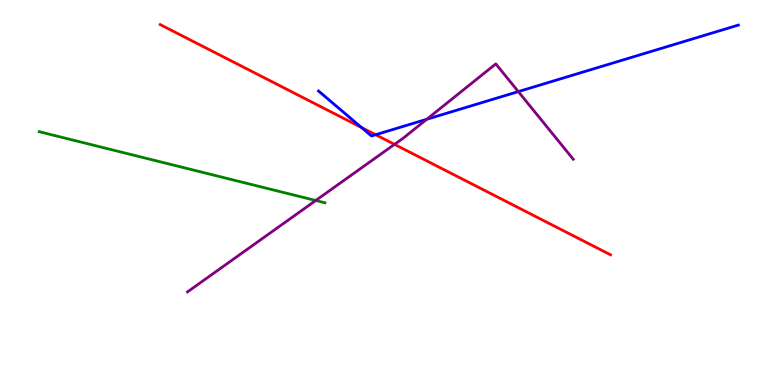[{'lines': ['blue', 'red'], 'intersections': [{'x': 4.66, 'y': 6.69}, {'x': 4.85, 'y': 6.5}]}, {'lines': ['green', 'red'], 'intersections': []}, {'lines': ['purple', 'red'], 'intersections': [{'x': 5.09, 'y': 6.25}]}, {'lines': ['blue', 'green'], 'intersections': []}, {'lines': ['blue', 'purple'], 'intersections': [{'x': 5.51, 'y': 6.9}, {'x': 6.69, 'y': 7.62}]}, {'lines': ['green', 'purple'], 'intersections': [{'x': 4.07, 'y': 4.79}]}]